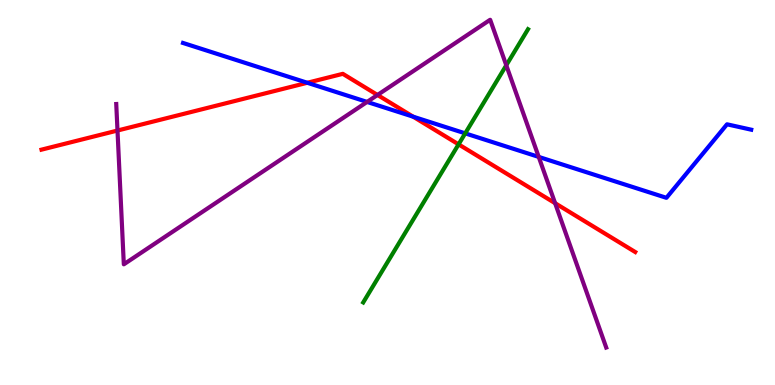[{'lines': ['blue', 'red'], 'intersections': [{'x': 3.97, 'y': 7.85}, {'x': 5.33, 'y': 6.97}]}, {'lines': ['green', 'red'], 'intersections': [{'x': 5.92, 'y': 6.25}]}, {'lines': ['purple', 'red'], 'intersections': [{'x': 1.52, 'y': 6.61}, {'x': 4.87, 'y': 7.53}, {'x': 7.16, 'y': 4.72}]}, {'lines': ['blue', 'green'], 'intersections': [{'x': 6.0, 'y': 6.54}]}, {'lines': ['blue', 'purple'], 'intersections': [{'x': 4.74, 'y': 7.35}, {'x': 6.95, 'y': 5.92}]}, {'lines': ['green', 'purple'], 'intersections': [{'x': 6.53, 'y': 8.3}]}]